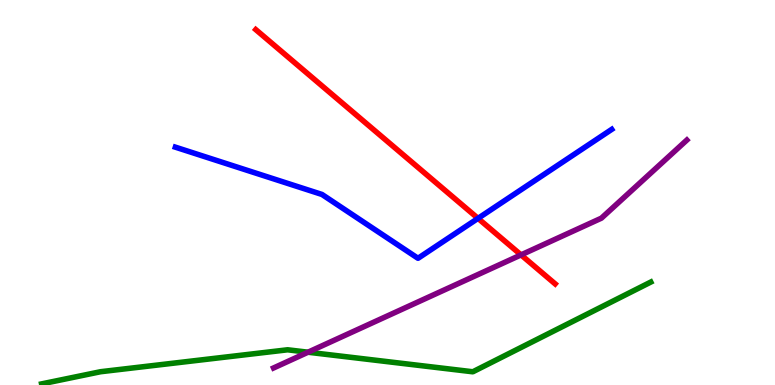[{'lines': ['blue', 'red'], 'intersections': [{'x': 6.17, 'y': 4.33}]}, {'lines': ['green', 'red'], 'intersections': []}, {'lines': ['purple', 'red'], 'intersections': [{'x': 6.72, 'y': 3.38}]}, {'lines': ['blue', 'green'], 'intersections': []}, {'lines': ['blue', 'purple'], 'intersections': []}, {'lines': ['green', 'purple'], 'intersections': [{'x': 3.97, 'y': 0.852}]}]